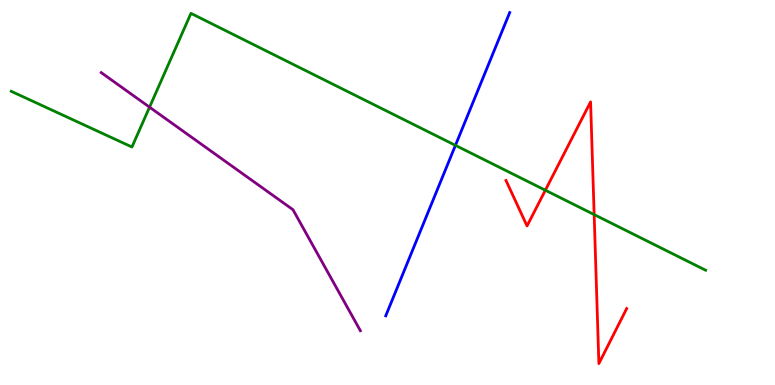[{'lines': ['blue', 'red'], 'intersections': []}, {'lines': ['green', 'red'], 'intersections': [{'x': 7.04, 'y': 5.06}, {'x': 7.67, 'y': 4.43}]}, {'lines': ['purple', 'red'], 'intersections': []}, {'lines': ['blue', 'green'], 'intersections': [{'x': 5.88, 'y': 6.22}]}, {'lines': ['blue', 'purple'], 'intersections': []}, {'lines': ['green', 'purple'], 'intersections': [{'x': 1.93, 'y': 7.22}]}]